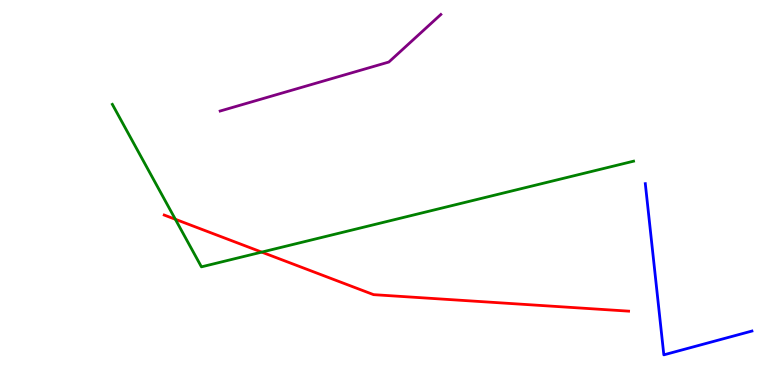[{'lines': ['blue', 'red'], 'intersections': []}, {'lines': ['green', 'red'], 'intersections': [{'x': 2.26, 'y': 4.3}, {'x': 3.38, 'y': 3.45}]}, {'lines': ['purple', 'red'], 'intersections': []}, {'lines': ['blue', 'green'], 'intersections': []}, {'lines': ['blue', 'purple'], 'intersections': []}, {'lines': ['green', 'purple'], 'intersections': []}]